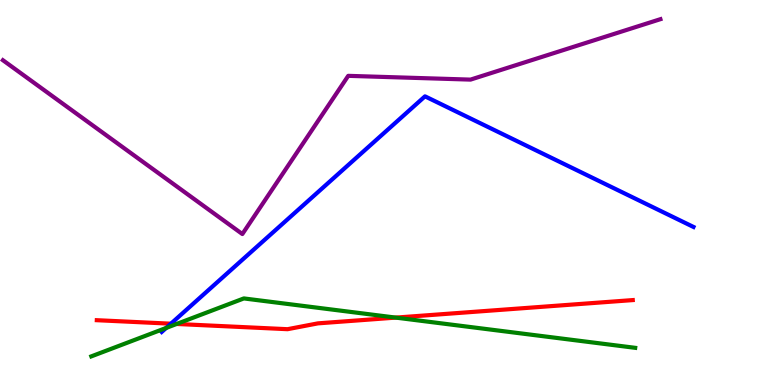[{'lines': ['blue', 'red'], 'intersections': [{'x': 2.21, 'y': 1.59}]}, {'lines': ['green', 'red'], 'intersections': [{'x': 2.28, 'y': 1.59}, {'x': 5.11, 'y': 1.75}]}, {'lines': ['purple', 'red'], 'intersections': []}, {'lines': ['blue', 'green'], 'intersections': [{'x': 2.14, 'y': 1.48}]}, {'lines': ['blue', 'purple'], 'intersections': []}, {'lines': ['green', 'purple'], 'intersections': []}]